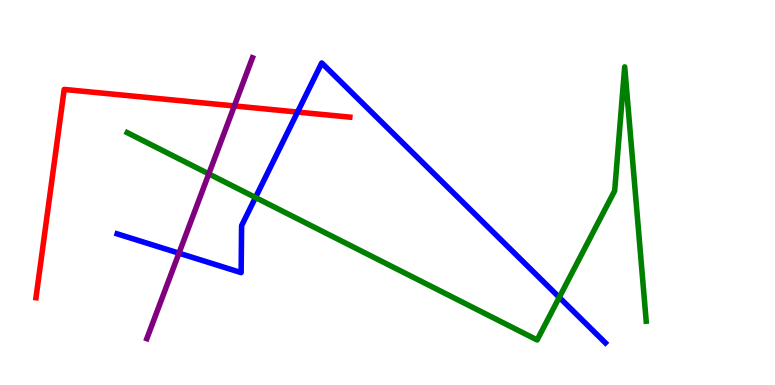[{'lines': ['blue', 'red'], 'intersections': [{'x': 3.84, 'y': 7.09}]}, {'lines': ['green', 'red'], 'intersections': []}, {'lines': ['purple', 'red'], 'intersections': [{'x': 3.02, 'y': 7.25}]}, {'lines': ['blue', 'green'], 'intersections': [{'x': 3.3, 'y': 4.87}, {'x': 7.22, 'y': 2.28}]}, {'lines': ['blue', 'purple'], 'intersections': [{'x': 2.31, 'y': 3.42}]}, {'lines': ['green', 'purple'], 'intersections': [{'x': 2.69, 'y': 5.48}]}]